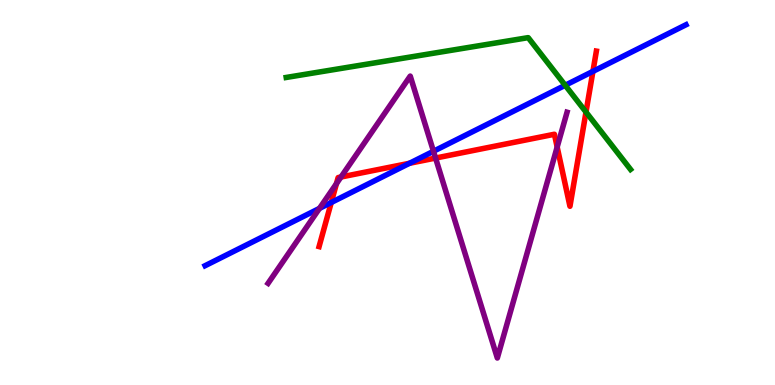[{'lines': ['blue', 'red'], 'intersections': [{'x': 4.27, 'y': 4.74}, {'x': 5.28, 'y': 5.76}, {'x': 7.65, 'y': 8.15}]}, {'lines': ['green', 'red'], 'intersections': [{'x': 7.56, 'y': 7.09}]}, {'lines': ['purple', 'red'], 'intersections': [{'x': 4.34, 'y': 5.23}, {'x': 4.4, 'y': 5.4}, {'x': 5.62, 'y': 5.89}, {'x': 7.19, 'y': 6.18}]}, {'lines': ['blue', 'green'], 'intersections': [{'x': 7.29, 'y': 7.78}]}, {'lines': ['blue', 'purple'], 'intersections': [{'x': 4.12, 'y': 4.59}, {'x': 5.59, 'y': 6.07}]}, {'lines': ['green', 'purple'], 'intersections': []}]